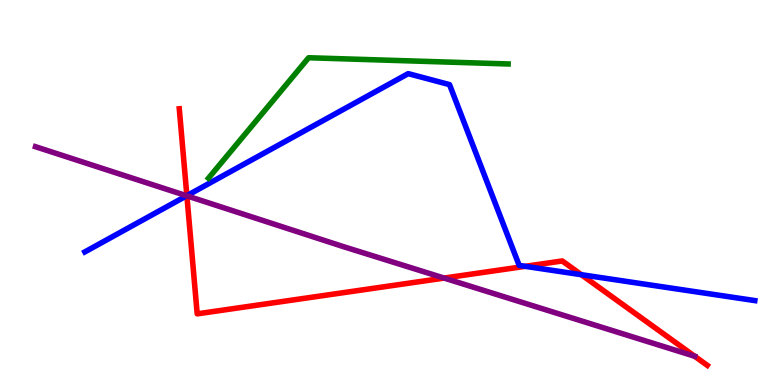[{'lines': ['blue', 'red'], 'intersections': [{'x': 2.41, 'y': 4.92}, {'x': 6.78, 'y': 3.08}, {'x': 7.5, 'y': 2.87}]}, {'lines': ['green', 'red'], 'intersections': []}, {'lines': ['purple', 'red'], 'intersections': [{'x': 2.41, 'y': 4.91}, {'x': 5.73, 'y': 2.78}, {'x': 8.96, 'y': 0.747}]}, {'lines': ['blue', 'green'], 'intersections': []}, {'lines': ['blue', 'purple'], 'intersections': [{'x': 2.41, 'y': 4.91}]}, {'lines': ['green', 'purple'], 'intersections': []}]